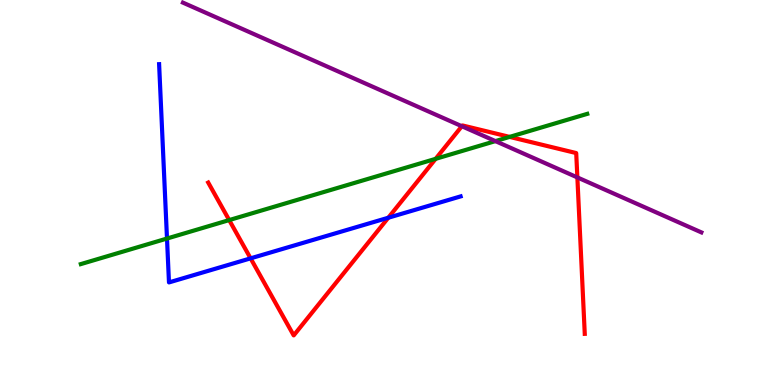[{'lines': ['blue', 'red'], 'intersections': [{'x': 3.23, 'y': 3.29}, {'x': 5.01, 'y': 4.34}]}, {'lines': ['green', 'red'], 'intersections': [{'x': 2.96, 'y': 4.28}, {'x': 5.62, 'y': 5.87}, {'x': 6.58, 'y': 6.44}]}, {'lines': ['purple', 'red'], 'intersections': [{'x': 5.96, 'y': 6.72}, {'x': 7.45, 'y': 5.39}]}, {'lines': ['blue', 'green'], 'intersections': [{'x': 2.15, 'y': 3.8}]}, {'lines': ['blue', 'purple'], 'intersections': []}, {'lines': ['green', 'purple'], 'intersections': [{'x': 6.39, 'y': 6.33}]}]